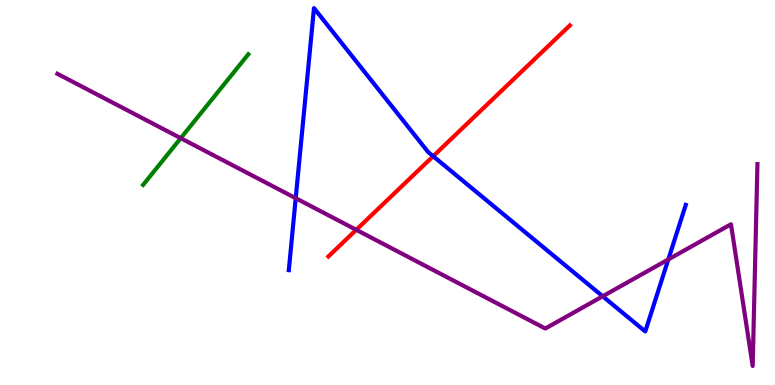[{'lines': ['blue', 'red'], 'intersections': [{'x': 5.59, 'y': 5.94}]}, {'lines': ['green', 'red'], 'intersections': []}, {'lines': ['purple', 'red'], 'intersections': [{'x': 4.6, 'y': 4.03}]}, {'lines': ['blue', 'green'], 'intersections': []}, {'lines': ['blue', 'purple'], 'intersections': [{'x': 3.82, 'y': 4.85}, {'x': 7.78, 'y': 2.3}, {'x': 8.62, 'y': 3.26}]}, {'lines': ['green', 'purple'], 'intersections': [{'x': 2.33, 'y': 6.41}]}]